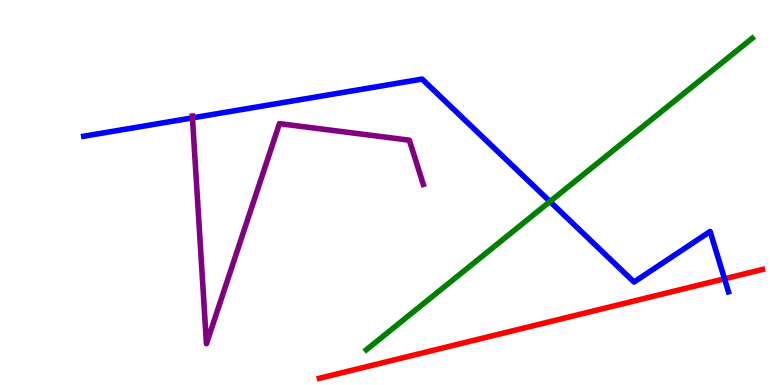[{'lines': ['blue', 'red'], 'intersections': [{'x': 9.35, 'y': 2.76}]}, {'lines': ['green', 'red'], 'intersections': []}, {'lines': ['purple', 'red'], 'intersections': []}, {'lines': ['blue', 'green'], 'intersections': [{'x': 7.1, 'y': 4.77}]}, {'lines': ['blue', 'purple'], 'intersections': [{'x': 2.48, 'y': 6.94}]}, {'lines': ['green', 'purple'], 'intersections': []}]